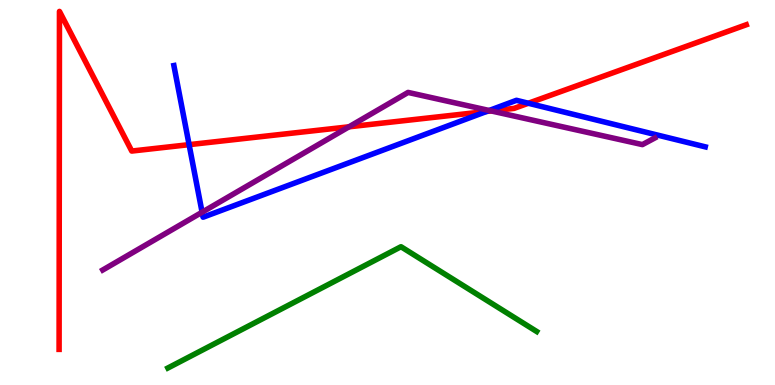[{'lines': ['blue', 'red'], 'intersections': [{'x': 2.44, 'y': 6.24}, {'x': 6.28, 'y': 7.1}, {'x': 6.82, 'y': 7.32}]}, {'lines': ['green', 'red'], 'intersections': []}, {'lines': ['purple', 'red'], 'intersections': [{'x': 4.5, 'y': 6.71}, {'x': 6.34, 'y': 7.12}]}, {'lines': ['blue', 'green'], 'intersections': []}, {'lines': ['blue', 'purple'], 'intersections': [{'x': 2.61, 'y': 4.49}, {'x': 6.31, 'y': 7.13}]}, {'lines': ['green', 'purple'], 'intersections': []}]